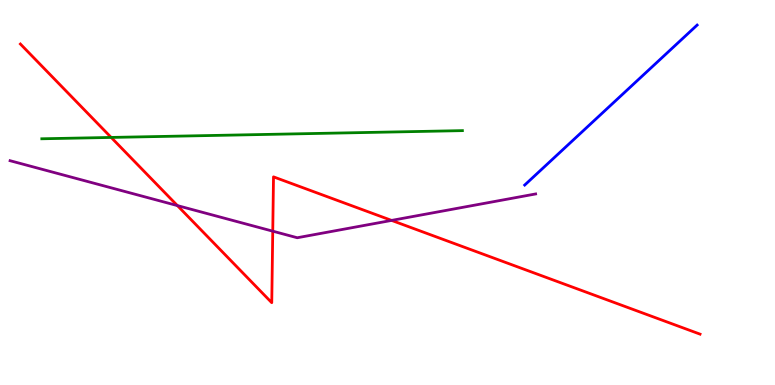[{'lines': ['blue', 'red'], 'intersections': []}, {'lines': ['green', 'red'], 'intersections': [{'x': 1.43, 'y': 6.43}]}, {'lines': ['purple', 'red'], 'intersections': [{'x': 2.29, 'y': 4.66}, {'x': 3.52, 'y': 4.0}, {'x': 5.05, 'y': 4.28}]}, {'lines': ['blue', 'green'], 'intersections': []}, {'lines': ['blue', 'purple'], 'intersections': []}, {'lines': ['green', 'purple'], 'intersections': []}]